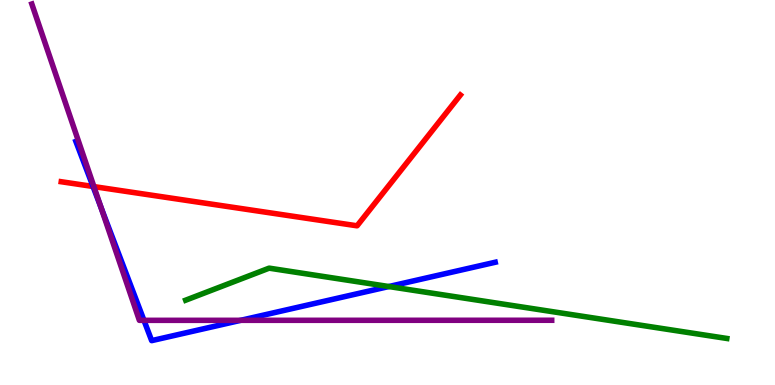[{'lines': ['blue', 'red'], 'intersections': [{'x': 1.2, 'y': 5.16}]}, {'lines': ['green', 'red'], 'intersections': []}, {'lines': ['purple', 'red'], 'intersections': [{'x': 1.21, 'y': 5.15}]}, {'lines': ['blue', 'green'], 'intersections': [{'x': 5.02, 'y': 2.56}]}, {'lines': ['blue', 'purple'], 'intersections': [{'x': 1.3, 'y': 4.61}, {'x': 1.86, 'y': 1.68}, {'x': 3.11, 'y': 1.68}]}, {'lines': ['green', 'purple'], 'intersections': []}]